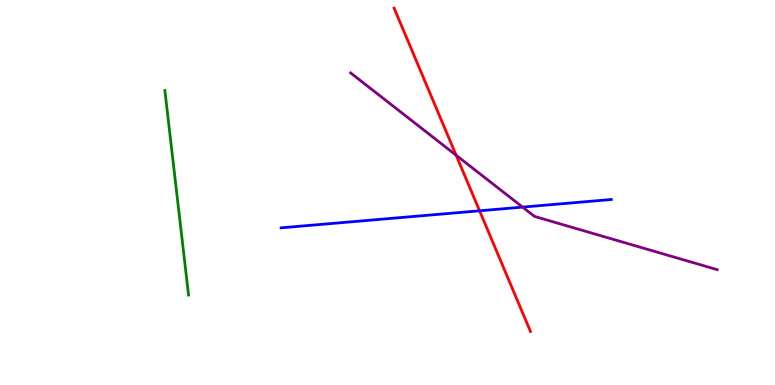[{'lines': ['blue', 'red'], 'intersections': [{'x': 6.19, 'y': 4.52}]}, {'lines': ['green', 'red'], 'intersections': []}, {'lines': ['purple', 'red'], 'intersections': [{'x': 5.89, 'y': 5.97}]}, {'lines': ['blue', 'green'], 'intersections': []}, {'lines': ['blue', 'purple'], 'intersections': [{'x': 6.74, 'y': 4.62}]}, {'lines': ['green', 'purple'], 'intersections': []}]